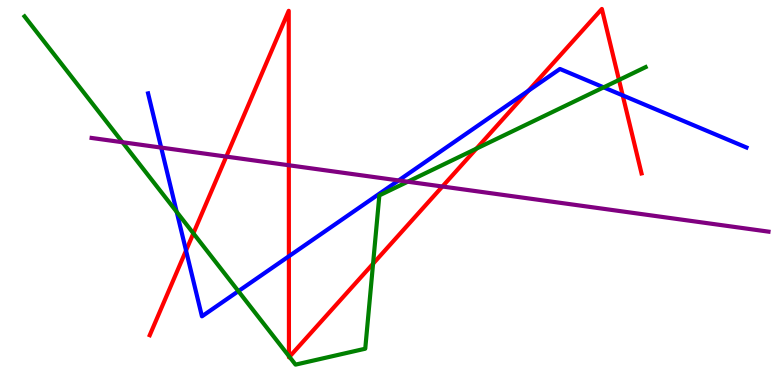[{'lines': ['blue', 'red'], 'intersections': [{'x': 2.4, 'y': 3.49}, {'x': 3.73, 'y': 3.34}, {'x': 6.82, 'y': 7.64}, {'x': 8.03, 'y': 7.52}]}, {'lines': ['green', 'red'], 'intersections': [{'x': 2.5, 'y': 3.94}, {'x': 3.73, 'y': 0.749}, {'x': 3.73, 'y': 0.732}, {'x': 4.81, 'y': 3.15}, {'x': 6.15, 'y': 6.14}, {'x': 7.99, 'y': 7.92}]}, {'lines': ['purple', 'red'], 'intersections': [{'x': 2.92, 'y': 5.93}, {'x': 3.73, 'y': 5.71}, {'x': 5.71, 'y': 5.16}]}, {'lines': ['blue', 'green'], 'intersections': [{'x': 2.28, 'y': 4.5}, {'x': 3.08, 'y': 2.44}, {'x': 7.79, 'y': 7.73}]}, {'lines': ['blue', 'purple'], 'intersections': [{'x': 2.08, 'y': 6.17}, {'x': 5.14, 'y': 5.31}]}, {'lines': ['green', 'purple'], 'intersections': [{'x': 1.58, 'y': 6.31}, {'x': 5.26, 'y': 5.28}]}]